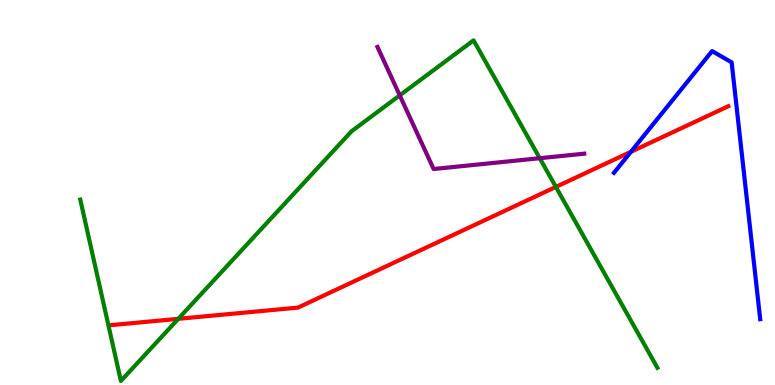[{'lines': ['blue', 'red'], 'intersections': [{'x': 8.14, 'y': 6.06}]}, {'lines': ['green', 'red'], 'intersections': [{'x': 2.3, 'y': 1.72}, {'x': 7.17, 'y': 5.14}]}, {'lines': ['purple', 'red'], 'intersections': []}, {'lines': ['blue', 'green'], 'intersections': []}, {'lines': ['blue', 'purple'], 'intersections': []}, {'lines': ['green', 'purple'], 'intersections': [{'x': 5.16, 'y': 7.52}, {'x': 6.96, 'y': 5.89}]}]